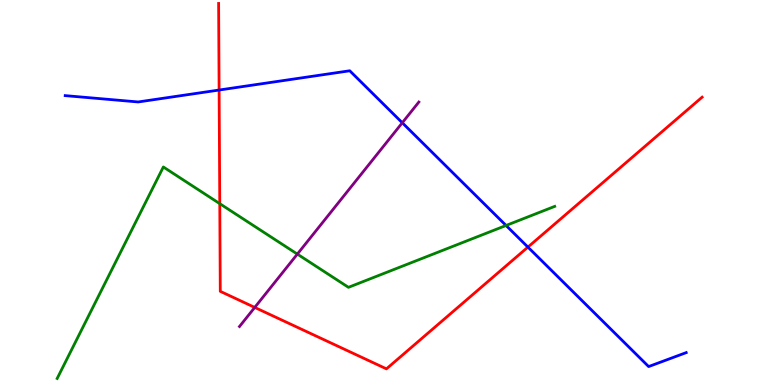[{'lines': ['blue', 'red'], 'intersections': [{'x': 2.83, 'y': 7.66}, {'x': 6.81, 'y': 3.58}]}, {'lines': ['green', 'red'], 'intersections': [{'x': 2.84, 'y': 4.71}]}, {'lines': ['purple', 'red'], 'intersections': [{'x': 3.29, 'y': 2.01}]}, {'lines': ['blue', 'green'], 'intersections': [{'x': 6.53, 'y': 4.14}]}, {'lines': ['blue', 'purple'], 'intersections': [{'x': 5.19, 'y': 6.81}]}, {'lines': ['green', 'purple'], 'intersections': [{'x': 3.84, 'y': 3.4}]}]